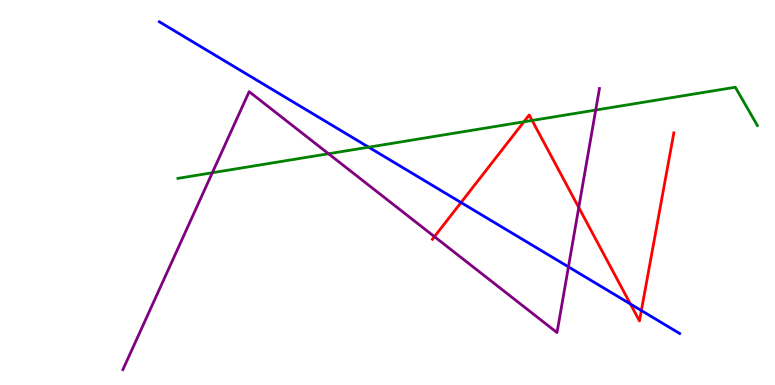[{'lines': ['blue', 'red'], 'intersections': [{'x': 5.95, 'y': 4.74}, {'x': 8.13, 'y': 2.1}, {'x': 8.28, 'y': 1.93}]}, {'lines': ['green', 'red'], 'intersections': [{'x': 6.76, 'y': 6.84}, {'x': 6.87, 'y': 6.87}]}, {'lines': ['purple', 'red'], 'intersections': [{'x': 5.61, 'y': 3.85}, {'x': 7.47, 'y': 4.61}]}, {'lines': ['blue', 'green'], 'intersections': [{'x': 4.76, 'y': 6.18}]}, {'lines': ['blue', 'purple'], 'intersections': [{'x': 7.33, 'y': 3.07}]}, {'lines': ['green', 'purple'], 'intersections': [{'x': 2.74, 'y': 5.51}, {'x': 4.24, 'y': 6.01}, {'x': 7.69, 'y': 7.14}]}]